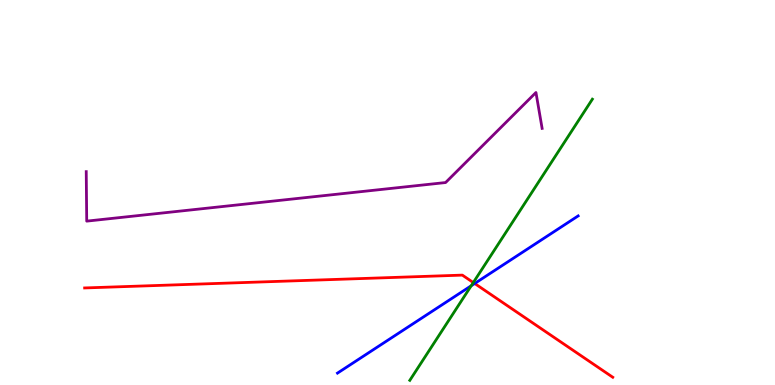[{'lines': ['blue', 'red'], 'intersections': [{'x': 6.12, 'y': 2.64}]}, {'lines': ['green', 'red'], 'intersections': [{'x': 6.11, 'y': 2.66}]}, {'lines': ['purple', 'red'], 'intersections': []}, {'lines': ['blue', 'green'], 'intersections': [{'x': 6.08, 'y': 2.58}]}, {'lines': ['blue', 'purple'], 'intersections': []}, {'lines': ['green', 'purple'], 'intersections': []}]